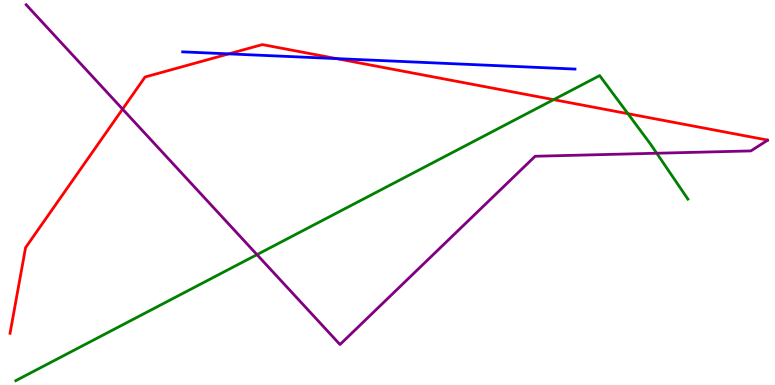[{'lines': ['blue', 'red'], 'intersections': [{'x': 2.95, 'y': 8.6}, {'x': 4.34, 'y': 8.48}]}, {'lines': ['green', 'red'], 'intersections': [{'x': 7.14, 'y': 7.41}, {'x': 8.1, 'y': 7.05}]}, {'lines': ['purple', 'red'], 'intersections': [{'x': 1.58, 'y': 7.17}]}, {'lines': ['blue', 'green'], 'intersections': []}, {'lines': ['blue', 'purple'], 'intersections': []}, {'lines': ['green', 'purple'], 'intersections': [{'x': 3.32, 'y': 3.39}, {'x': 8.47, 'y': 6.02}]}]